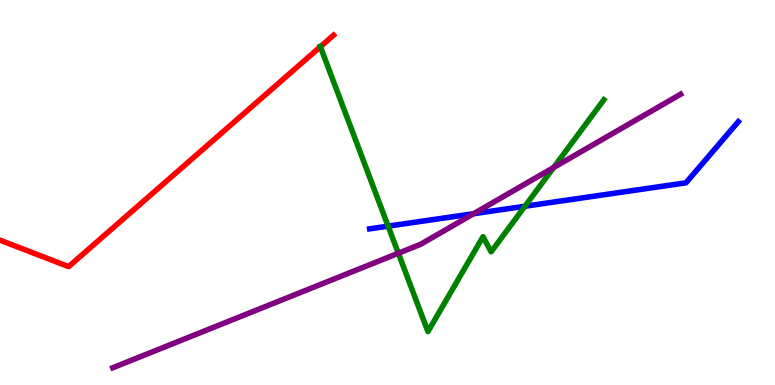[{'lines': ['blue', 'red'], 'intersections': []}, {'lines': ['green', 'red'], 'intersections': [{'x': 4.13, 'y': 8.79}]}, {'lines': ['purple', 'red'], 'intersections': []}, {'lines': ['blue', 'green'], 'intersections': [{'x': 5.01, 'y': 4.13}, {'x': 6.77, 'y': 4.64}]}, {'lines': ['blue', 'purple'], 'intersections': [{'x': 6.11, 'y': 4.45}]}, {'lines': ['green', 'purple'], 'intersections': [{'x': 5.14, 'y': 3.42}, {'x': 7.14, 'y': 5.65}]}]